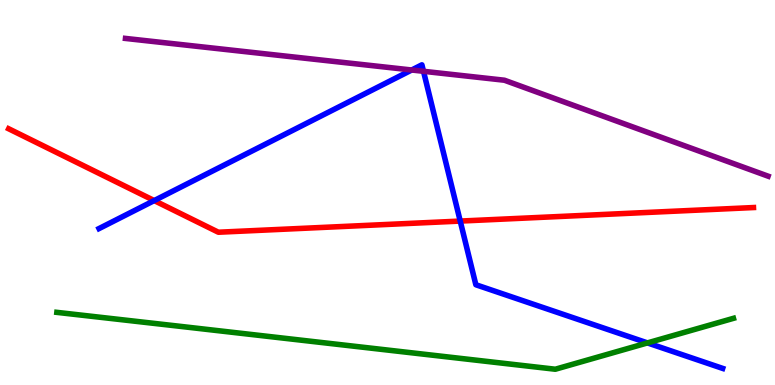[{'lines': ['blue', 'red'], 'intersections': [{'x': 1.99, 'y': 4.79}, {'x': 5.94, 'y': 4.26}]}, {'lines': ['green', 'red'], 'intersections': []}, {'lines': ['purple', 'red'], 'intersections': []}, {'lines': ['blue', 'green'], 'intersections': [{'x': 8.35, 'y': 1.09}]}, {'lines': ['blue', 'purple'], 'intersections': [{'x': 5.31, 'y': 8.18}, {'x': 5.46, 'y': 8.15}]}, {'lines': ['green', 'purple'], 'intersections': []}]